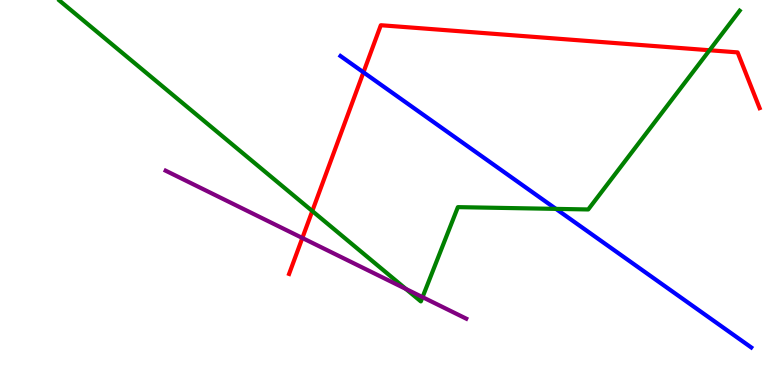[{'lines': ['blue', 'red'], 'intersections': [{'x': 4.69, 'y': 8.12}]}, {'lines': ['green', 'red'], 'intersections': [{'x': 4.03, 'y': 4.52}, {'x': 9.16, 'y': 8.69}]}, {'lines': ['purple', 'red'], 'intersections': [{'x': 3.9, 'y': 3.82}]}, {'lines': ['blue', 'green'], 'intersections': [{'x': 7.17, 'y': 4.57}]}, {'lines': ['blue', 'purple'], 'intersections': []}, {'lines': ['green', 'purple'], 'intersections': [{'x': 5.24, 'y': 2.5}, {'x': 5.45, 'y': 2.28}]}]